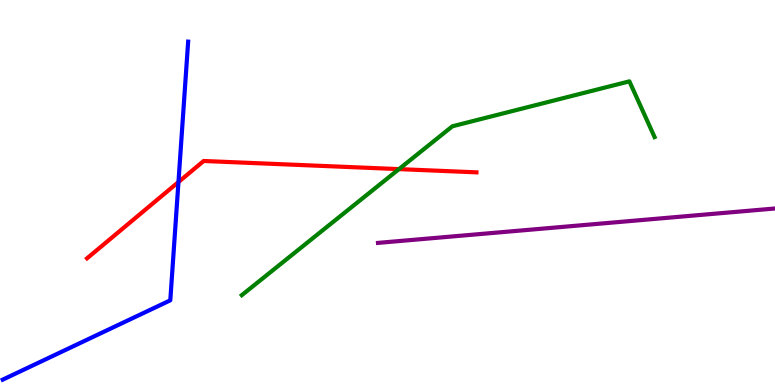[{'lines': ['blue', 'red'], 'intersections': [{'x': 2.3, 'y': 5.27}]}, {'lines': ['green', 'red'], 'intersections': [{'x': 5.15, 'y': 5.61}]}, {'lines': ['purple', 'red'], 'intersections': []}, {'lines': ['blue', 'green'], 'intersections': []}, {'lines': ['blue', 'purple'], 'intersections': []}, {'lines': ['green', 'purple'], 'intersections': []}]